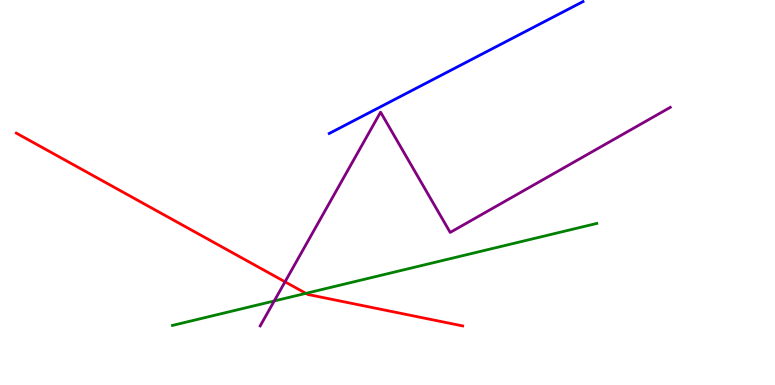[{'lines': ['blue', 'red'], 'intersections': []}, {'lines': ['green', 'red'], 'intersections': [{'x': 3.95, 'y': 2.38}]}, {'lines': ['purple', 'red'], 'intersections': [{'x': 3.68, 'y': 2.68}]}, {'lines': ['blue', 'green'], 'intersections': []}, {'lines': ['blue', 'purple'], 'intersections': []}, {'lines': ['green', 'purple'], 'intersections': [{'x': 3.54, 'y': 2.18}]}]